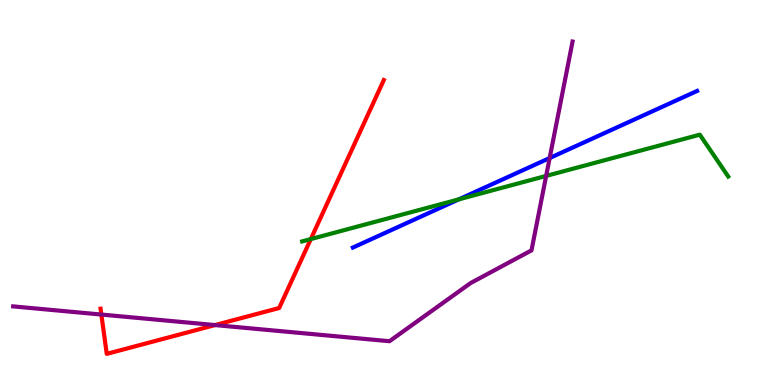[{'lines': ['blue', 'red'], 'intersections': []}, {'lines': ['green', 'red'], 'intersections': [{'x': 4.01, 'y': 3.79}]}, {'lines': ['purple', 'red'], 'intersections': [{'x': 1.31, 'y': 1.83}, {'x': 2.77, 'y': 1.56}]}, {'lines': ['blue', 'green'], 'intersections': [{'x': 5.92, 'y': 4.82}]}, {'lines': ['blue', 'purple'], 'intersections': [{'x': 7.09, 'y': 5.9}]}, {'lines': ['green', 'purple'], 'intersections': [{'x': 7.05, 'y': 5.43}]}]